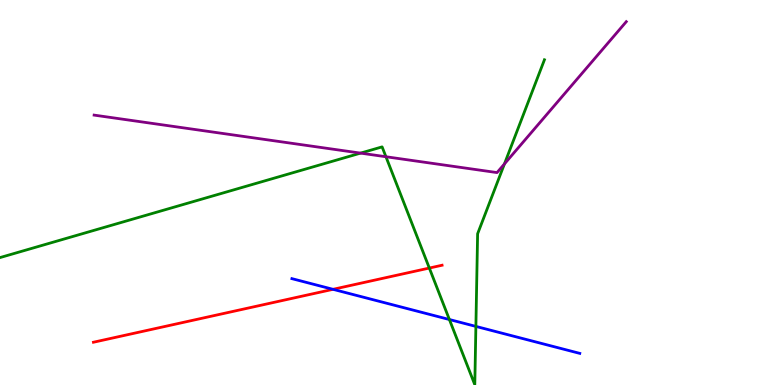[{'lines': ['blue', 'red'], 'intersections': [{'x': 4.3, 'y': 2.49}]}, {'lines': ['green', 'red'], 'intersections': [{'x': 5.54, 'y': 3.04}]}, {'lines': ['purple', 'red'], 'intersections': []}, {'lines': ['blue', 'green'], 'intersections': [{'x': 5.8, 'y': 1.7}, {'x': 6.14, 'y': 1.52}]}, {'lines': ['blue', 'purple'], 'intersections': []}, {'lines': ['green', 'purple'], 'intersections': [{'x': 4.65, 'y': 6.02}, {'x': 4.98, 'y': 5.93}, {'x': 6.51, 'y': 5.74}]}]